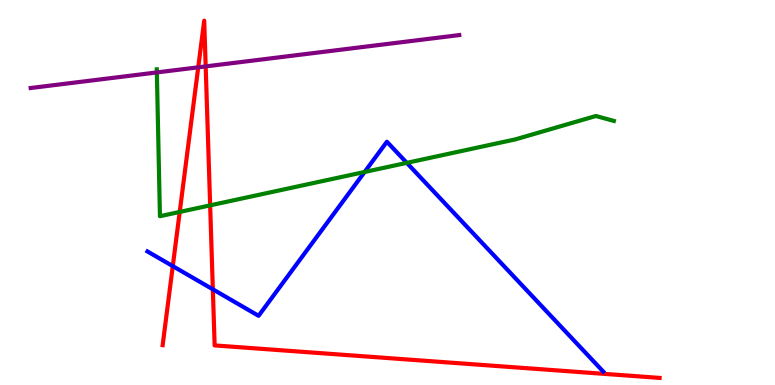[{'lines': ['blue', 'red'], 'intersections': [{'x': 2.23, 'y': 3.09}, {'x': 2.75, 'y': 2.49}]}, {'lines': ['green', 'red'], 'intersections': [{'x': 2.32, 'y': 4.5}, {'x': 2.71, 'y': 4.67}]}, {'lines': ['purple', 'red'], 'intersections': [{'x': 2.56, 'y': 8.25}, {'x': 2.65, 'y': 8.28}]}, {'lines': ['blue', 'green'], 'intersections': [{'x': 4.7, 'y': 5.53}, {'x': 5.25, 'y': 5.77}]}, {'lines': ['blue', 'purple'], 'intersections': []}, {'lines': ['green', 'purple'], 'intersections': [{'x': 2.02, 'y': 8.12}]}]